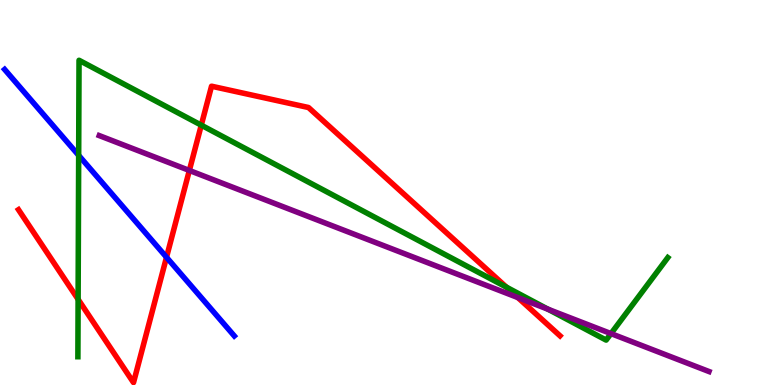[{'lines': ['blue', 'red'], 'intersections': [{'x': 2.15, 'y': 3.32}]}, {'lines': ['green', 'red'], 'intersections': [{'x': 1.01, 'y': 2.23}, {'x': 2.6, 'y': 6.75}, {'x': 6.53, 'y': 2.54}]}, {'lines': ['purple', 'red'], 'intersections': [{'x': 2.44, 'y': 5.57}, {'x': 6.68, 'y': 2.27}]}, {'lines': ['blue', 'green'], 'intersections': [{'x': 1.02, 'y': 5.97}]}, {'lines': ['blue', 'purple'], 'intersections': []}, {'lines': ['green', 'purple'], 'intersections': [{'x': 7.07, 'y': 1.97}, {'x': 7.88, 'y': 1.34}]}]